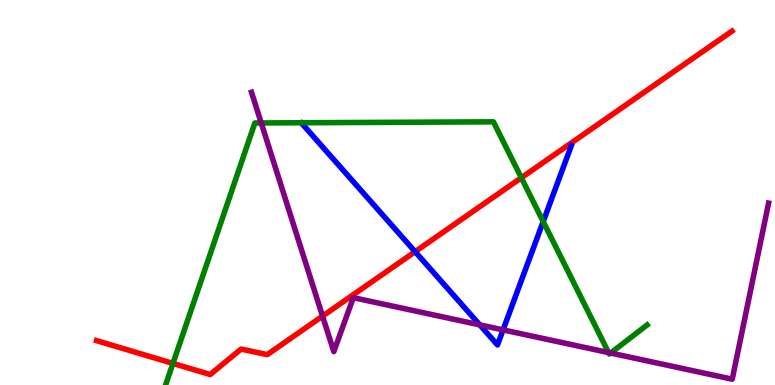[{'lines': ['blue', 'red'], 'intersections': [{'x': 5.36, 'y': 3.46}]}, {'lines': ['green', 'red'], 'intersections': [{'x': 2.23, 'y': 0.561}, {'x': 6.73, 'y': 5.38}]}, {'lines': ['purple', 'red'], 'intersections': [{'x': 4.16, 'y': 1.79}]}, {'lines': ['blue', 'green'], 'intersections': [{'x': 7.01, 'y': 4.24}]}, {'lines': ['blue', 'purple'], 'intersections': [{'x': 6.19, 'y': 1.56}, {'x': 6.49, 'y': 1.43}]}, {'lines': ['green', 'purple'], 'intersections': [{'x': 3.37, 'y': 6.81}, {'x': 7.85, 'y': 0.842}, {'x': 7.88, 'y': 0.83}]}]